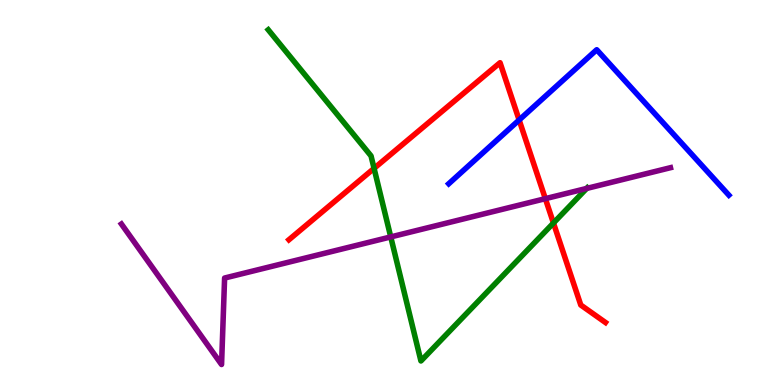[{'lines': ['blue', 'red'], 'intersections': [{'x': 6.7, 'y': 6.88}]}, {'lines': ['green', 'red'], 'intersections': [{'x': 4.83, 'y': 5.63}, {'x': 7.14, 'y': 4.21}]}, {'lines': ['purple', 'red'], 'intersections': [{'x': 7.04, 'y': 4.84}]}, {'lines': ['blue', 'green'], 'intersections': []}, {'lines': ['blue', 'purple'], 'intersections': []}, {'lines': ['green', 'purple'], 'intersections': [{'x': 5.04, 'y': 3.85}, {'x': 7.57, 'y': 5.11}]}]